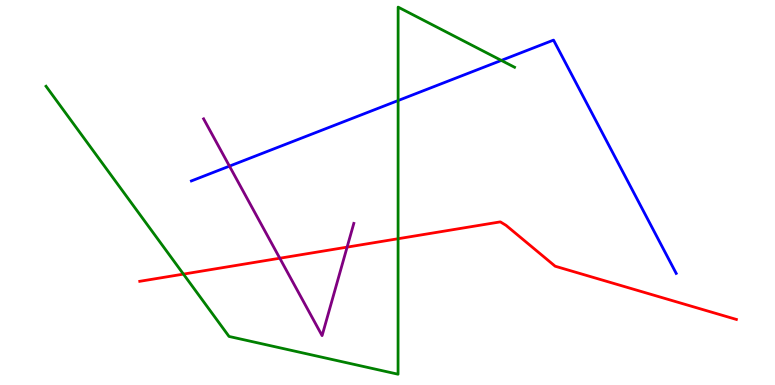[{'lines': ['blue', 'red'], 'intersections': []}, {'lines': ['green', 'red'], 'intersections': [{'x': 2.37, 'y': 2.88}, {'x': 5.14, 'y': 3.8}]}, {'lines': ['purple', 'red'], 'intersections': [{'x': 3.61, 'y': 3.29}, {'x': 4.48, 'y': 3.58}]}, {'lines': ['blue', 'green'], 'intersections': [{'x': 5.14, 'y': 7.39}, {'x': 6.47, 'y': 8.43}]}, {'lines': ['blue', 'purple'], 'intersections': [{'x': 2.96, 'y': 5.68}]}, {'lines': ['green', 'purple'], 'intersections': []}]